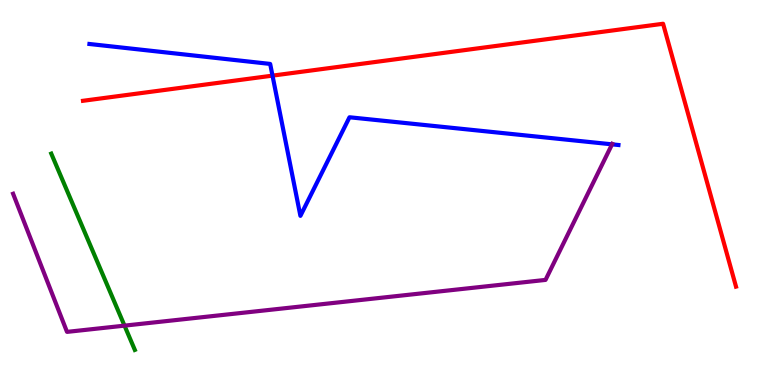[{'lines': ['blue', 'red'], 'intersections': [{'x': 3.52, 'y': 8.04}]}, {'lines': ['green', 'red'], 'intersections': []}, {'lines': ['purple', 'red'], 'intersections': []}, {'lines': ['blue', 'green'], 'intersections': []}, {'lines': ['blue', 'purple'], 'intersections': [{'x': 7.9, 'y': 6.25}]}, {'lines': ['green', 'purple'], 'intersections': [{'x': 1.61, 'y': 1.54}]}]